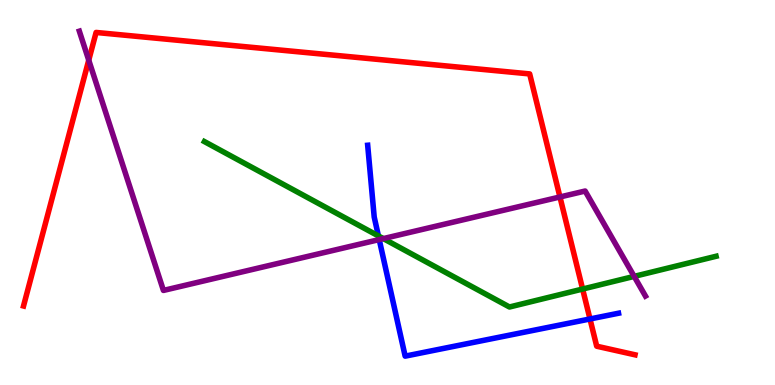[{'lines': ['blue', 'red'], 'intersections': [{'x': 7.61, 'y': 1.72}]}, {'lines': ['green', 'red'], 'intersections': [{'x': 7.52, 'y': 2.49}]}, {'lines': ['purple', 'red'], 'intersections': [{'x': 1.15, 'y': 8.44}, {'x': 7.23, 'y': 4.88}]}, {'lines': ['blue', 'green'], 'intersections': [{'x': 4.88, 'y': 3.87}]}, {'lines': ['blue', 'purple'], 'intersections': [{'x': 4.89, 'y': 3.78}]}, {'lines': ['green', 'purple'], 'intersections': [{'x': 4.95, 'y': 3.8}, {'x': 8.18, 'y': 2.82}]}]